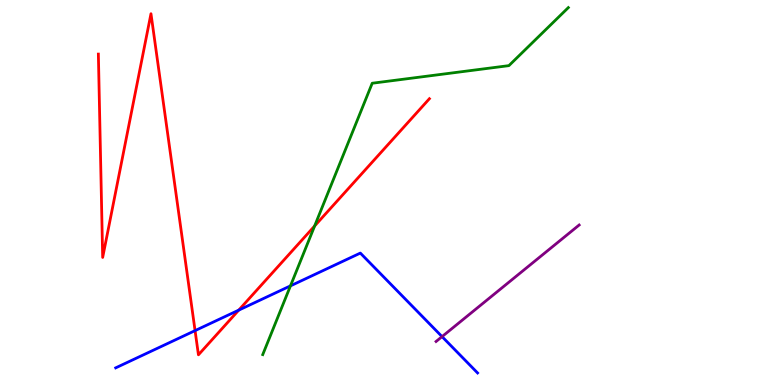[{'lines': ['blue', 'red'], 'intersections': [{'x': 2.52, 'y': 1.41}, {'x': 3.08, 'y': 1.94}]}, {'lines': ['green', 'red'], 'intersections': [{'x': 4.06, 'y': 4.13}]}, {'lines': ['purple', 'red'], 'intersections': []}, {'lines': ['blue', 'green'], 'intersections': [{'x': 3.75, 'y': 2.58}]}, {'lines': ['blue', 'purple'], 'intersections': [{'x': 5.7, 'y': 1.26}]}, {'lines': ['green', 'purple'], 'intersections': []}]